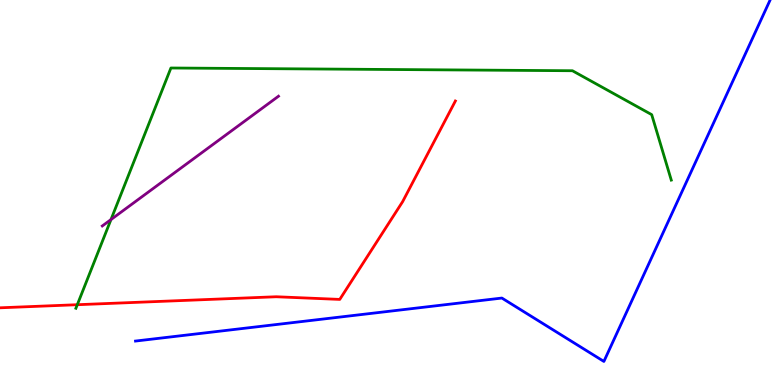[{'lines': ['blue', 'red'], 'intersections': []}, {'lines': ['green', 'red'], 'intersections': [{'x': 0.998, 'y': 2.09}]}, {'lines': ['purple', 'red'], 'intersections': []}, {'lines': ['blue', 'green'], 'intersections': []}, {'lines': ['blue', 'purple'], 'intersections': []}, {'lines': ['green', 'purple'], 'intersections': [{'x': 1.43, 'y': 4.3}]}]